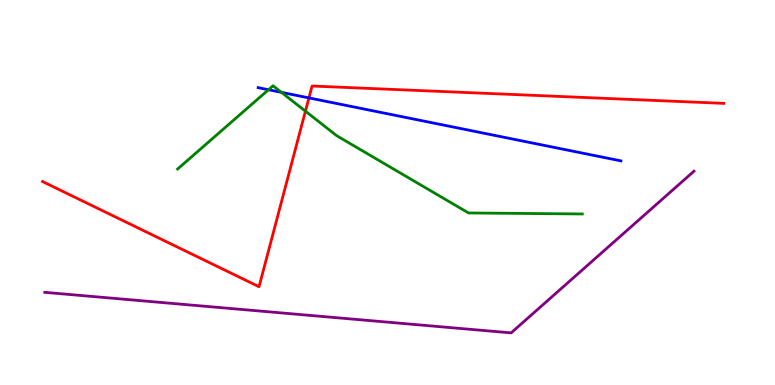[{'lines': ['blue', 'red'], 'intersections': [{'x': 3.99, 'y': 7.46}]}, {'lines': ['green', 'red'], 'intersections': [{'x': 3.94, 'y': 7.11}]}, {'lines': ['purple', 'red'], 'intersections': []}, {'lines': ['blue', 'green'], 'intersections': [{'x': 3.46, 'y': 7.67}, {'x': 3.63, 'y': 7.6}]}, {'lines': ['blue', 'purple'], 'intersections': []}, {'lines': ['green', 'purple'], 'intersections': []}]